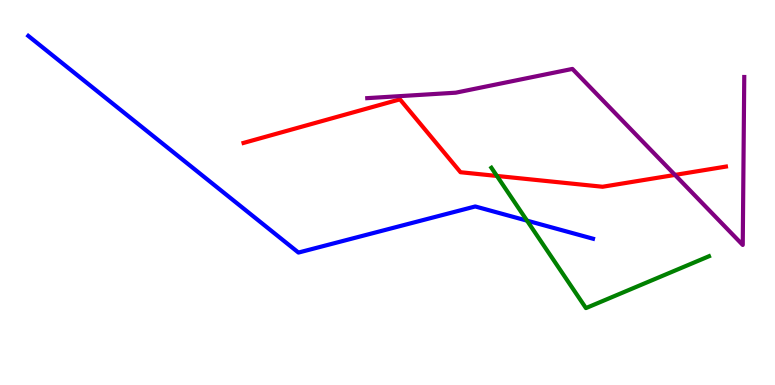[{'lines': ['blue', 'red'], 'intersections': []}, {'lines': ['green', 'red'], 'intersections': [{'x': 6.41, 'y': 5.43}]}, {'lines': ['purple', 'red'], 'intersections': [{'x': 8.71, 'y': 5.46}]}, {'lines': ['blue', 'green'], 'intersections': [{'x': 6.8, 'y': 4.27}]}, {'lines': ['blue', 'purple'], 'intersections': []}, {'lines': ['green', 'purple'], 'intersections': []}]